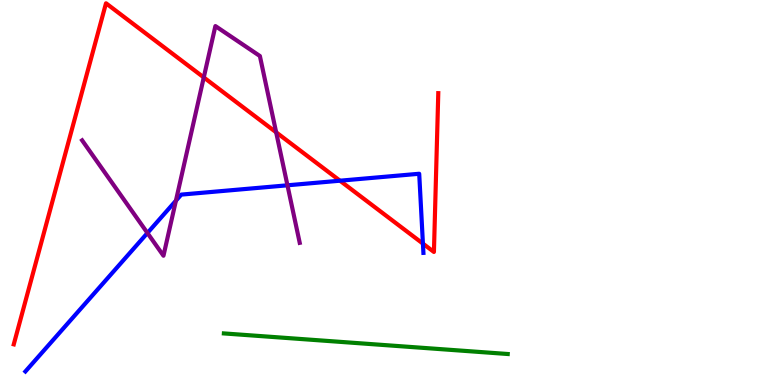[{'lines': ['blue', 'red'], 'intersections': [{'x': 4.39, 'y': 5.31}, {'x': 5.46, 'y': 3.67}]}, {'lines': ['green', 'red'], 'intersections': []}, {'lines': ['purple', 'red'], 'intersections': [{'x': 2.63, 'y': 7.99}, {'x': 3.56, 'y': 6.56}]}, {'lines': ['blue', 'green'], 'intersections': []}, {'lines': ['blue', 'purple'], 'intersections': [{'x': 1.9, 'y': 3.95}, {'x': 2.27, 'y': 4.79}, {'x': 3.71, 'y': 5.19}]}, {'lines': ['green', 'purple'], 'intersections': []}]